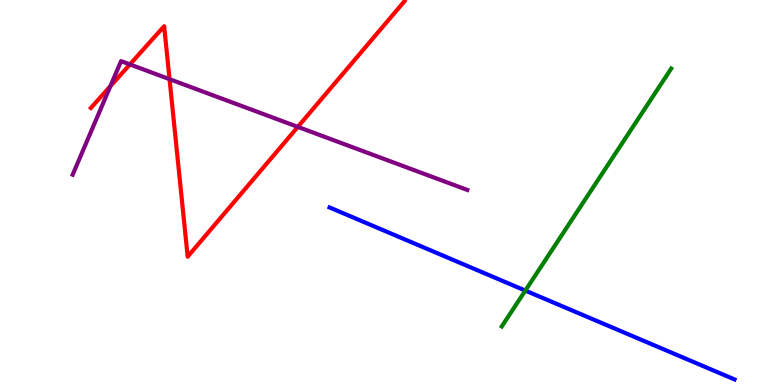[{'lines': ['blue', 'red'], 'intersections': []}, {'lines': ['green', 'red'], 'intersections': []}, {'lines': ['purple', 'red'], 'intersections': [{'x': 1.42, 'y': 7.76}, {'x': 1.68, 'y': 8.33}, {'x': 2.19, 'y': 7.94}, {'x': 3.84, 'y': 6.7}]}, {'lines': ['blue', 'green'], 'intersections': [{'x': 6.78, 'y': 2.45}]}, {'lines': ['blue', 'purple'], 'intersections': []}, {'lines': ['green', 'purple'], 'intersections': []}]